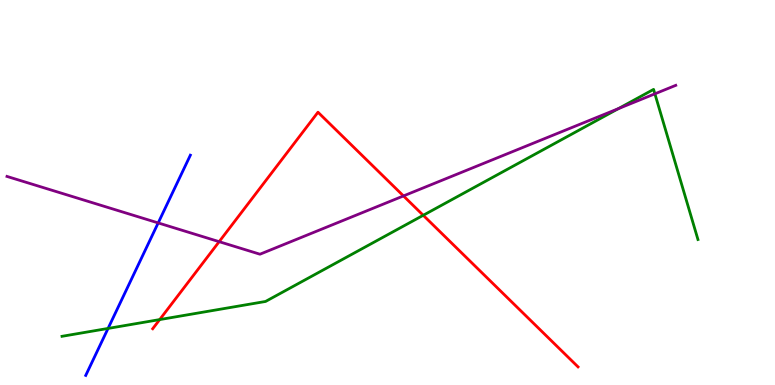[{'lines': ['blue', 'red'], 'intersections': []}, {'lines': ['green', 'red'], 'intersections': [{'x': 2.06, 'y': 1.7}, {'x': 5.46, 'y': 4.41}]}, {'lines': ['purple', 'red'], 'intersections': [{'x': 2.83, 'y': 3.72}, {'x': 5.21, 'y': 4.91}]}, {'lines': ['blue', 'green'], 'intersections': [{'x': 1.39, 'y': 1.47}]}, {'lines': ['blue', 'purple'], 'intersections': [{'x': 2.04, 'y': 4.21}]}, {'lines': ['green', 'purple'], 'intersections': [{'x': 7.98, 'y': 7.18}, {'x': 8.45, 'y': 7.56}]}]